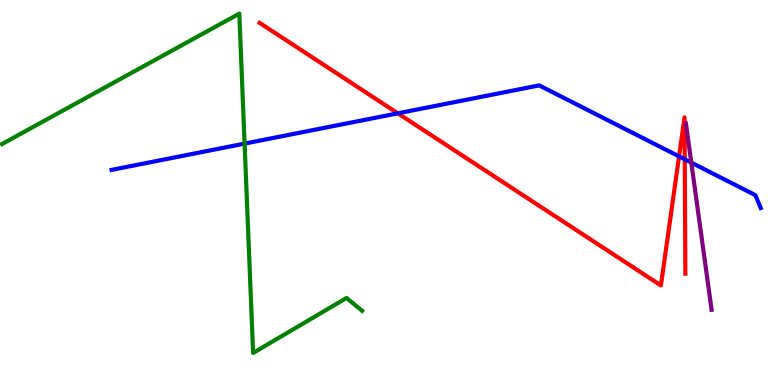[{'lines': ['blue', 'red'], 'intersections': [{'x': 5.13, 'y': 7.06}, {'x': 8.76, 'y': 5.94}, {'x': 8.84, 'y': 5.86}]}, {'lines': ['green', 'red'], 'intersections': []}, {'lines': ['purple', 'red'], 'intersections': []}, {'lines': ['blue', 'green'], 'intersections': [{'x': 3.16, 'y': 6.27}]}, {'lines': ['blue', 'purple'], 'intersections': [{'x': 8.92, 'y': 5.78}]}, {'lines': ['green', 'purple'], 'intersections': []}]